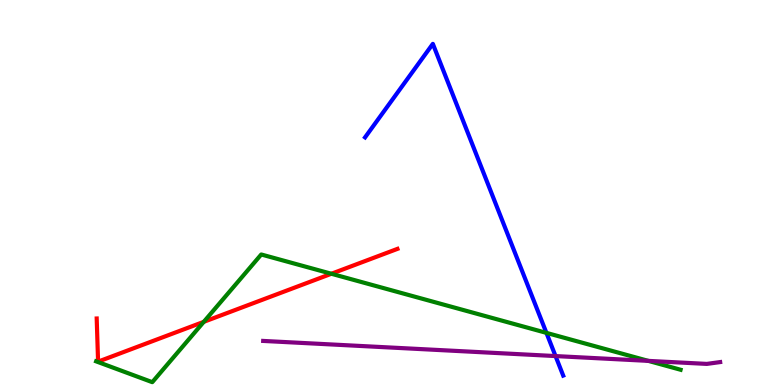[{'lines': ['blue', 'red'], 'intersections': []}, {'lines': ['green', 'red'], 'intersections': [{'x': 2.63, 'y': 1.64}, {'x': 4.28, 'y': 2.89}]}, {'lines': ['purple', 'red'], 'intersections': []}, {'lines': ['blue', 'green'], 'intersections': [{'x': 7.05, 'y': 1.35}]}, {'lines': ['blue', 'purple'], 'intersections': [{'x': 7.17, 'y': 0.751}]}, {'lines': ['green', 'purple'], 'intersections': [{'x': 8.37, 'y': 0.627}]}]